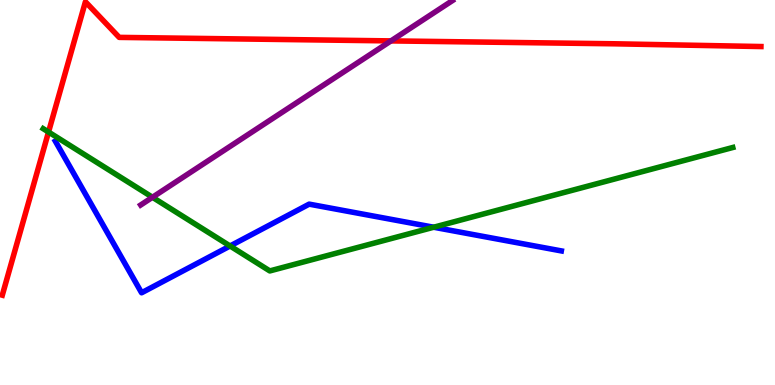[{'lines': ['blue', 'red'], 'intersections': []}, {'lines': ['green', 'red'], 'intersections': [{'x': 0.626, 'y': 6.57}]}, {'lines': ['purple', 'red'], 'intersections': [{'x': 5.04, 'y': 8.94}]}, {'lines': ['blue', 'green'], 'intersections': [{'x': 2.97, 'y': 3.61}, {'x': 5.6, 'y': 4.1}]}, {'lines': ['blue', 'purple'], 'intersections': []}, {'lines': ['green', 'purple'], 'intersections': [{'x': 1.97, 'y': 4.88}]}]